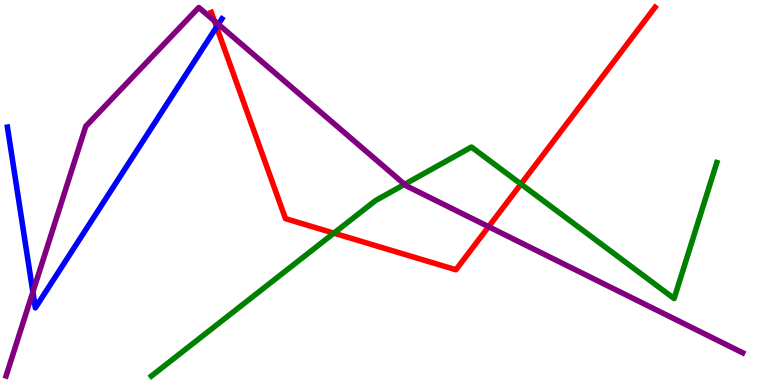[{'lines': ['blue', 'red'], 'intersections': [{'x': 2.79, 'y': 9.3}]}, {'lines': ['green', 'red'], 'intersections': [{'x': 4.31, 'y': 3.94}, {'x': 6.72, 'y': 5.22}]}, {'lines': ['purple', 'red'], 'intersections': [{'x': 2.77, 'y': 9.46}, {'x': 6.3, 'y': 4.11}]}, {'lines': ['blue', 'green'], 'intersections': []}, {'lines': ['blue', 'purple'], 'intersections': [{'x': 0.424, 'y': 2.42}, {'x': 2.82, 'y': 9.37}]}, {'lines': ['green', 'purple'], 'intersections': [{'x': 5.22, 'y': 5.21}]}]